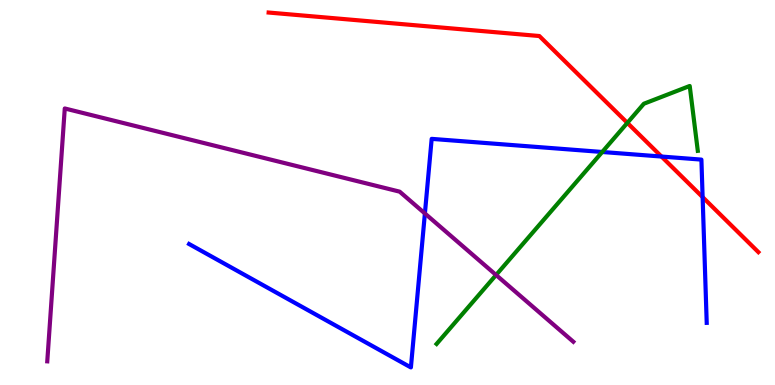[{'lines': ['blue', 'red'], 'intersections': [{'x': 8.54, 'y': 5.93}, {'x': 9.07, 'y': 4.88}]}, {'lines': ['green', 'red'], 'intersections': [{'x': 8.09, 'y': 6.81}]}, {'lines': ['purple', 'red'], 'intersections': []}, {'lines': ['blue', 'green'], 'intersections': [{'x': 7.77, 'y': 6.05}]}, {'lines': ['blue', 'purple'], 'intersections': [{'x': 5.48, 'y': 4.46}]}, {'lines': ['green', 'purple'], 'intersections': [{'x': 6.4, 'y': 2.86}]}]